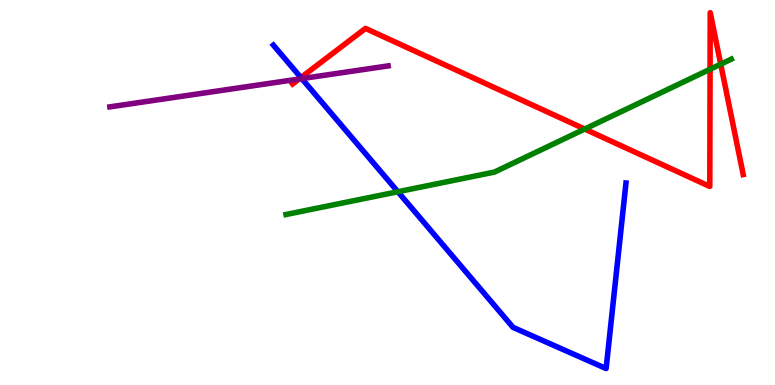[{'lines': ['blue', 'red'], 'intersections': [{'x': 3.88, 'y': 7.98}]}, {'lines': ['green', 'red'], 'intersections': [{'x': 7.54, 'y': 6.65}, {'x': 9.16, 'y': 8.2}, {'x': 9.3, 'y': 8.33}]}, {'lines': ['purple', 'red'], 'intersections': [{'x': 3.86, 'y': 7.95}]}, {'lines': ['blue', 'green'], 'intersections': [{'x': 5.13, 'y': 5.02}]}, {'lines': ['blue', 'purple'], 'intersections': [{'x': 3.89, 'y': 7.96}]}, {'lines': ['green', 'purple'], 'intersections': []}]